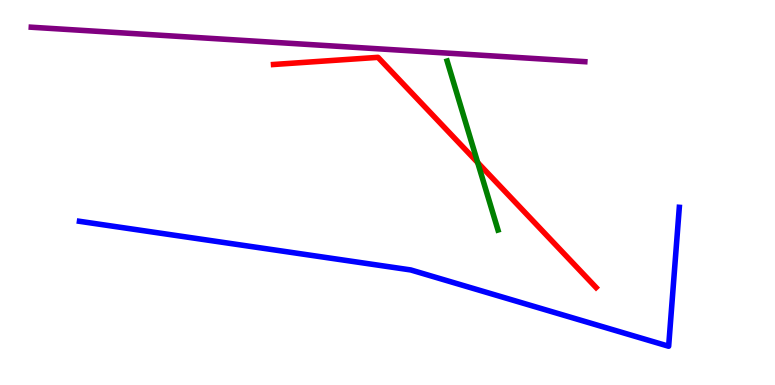[{'lines': ['blue', 'red'], 'intersections': []}, {'lines': ['green', 'red'], 'intersections': [{'x': 6.16, 'y': 5.78}]}, {'lines': ['purple', 'red'], 'intersections': []}, {'lines': ['blue', 'green'], 'intersections': []}, {'lines': ['blue', 'purple'], 'intersections': []}, {'lines': ['green', 'purple'], 'intersections': []}]